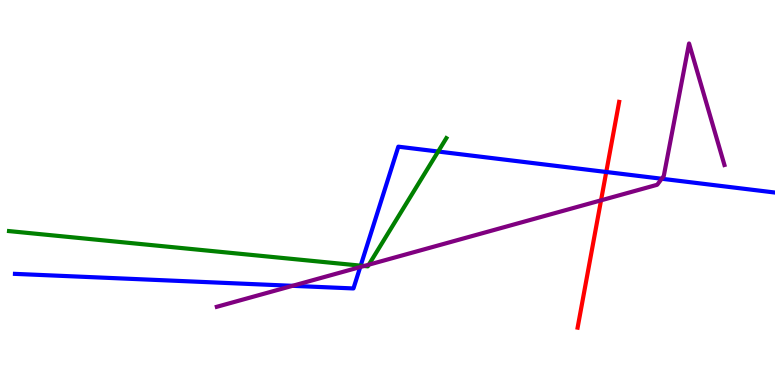[{'lines': ['blue', 'red'], 'intersections': [{'x': 7.82, 'y': 5.53}]}, {'lines': ['green', 'red'], 'intersections': []}, {'lines': ['purple', 'red'], 'intersections': [{'x': 7.76, 'y': 4.8}]}, {'lines': ['blue', 'green'], 'intersections': [{'x': 4.65, 'y': 3.1}, {'x': 5.65, 'y': 6.06}]}, {'lines': ['blue', 'purple'], 'intersections': [{'x': 3.77, 'y': 2.58}, {'x': 4.65, 'y': 3.06}, {'x': 8.54, 'y': 5.36}]}, {'lines': ['green', 'purple'], 'intersections': [{'x': 4.7, 'y': 3.09}, {'x': 4.76, 'y': 3.13}]}]